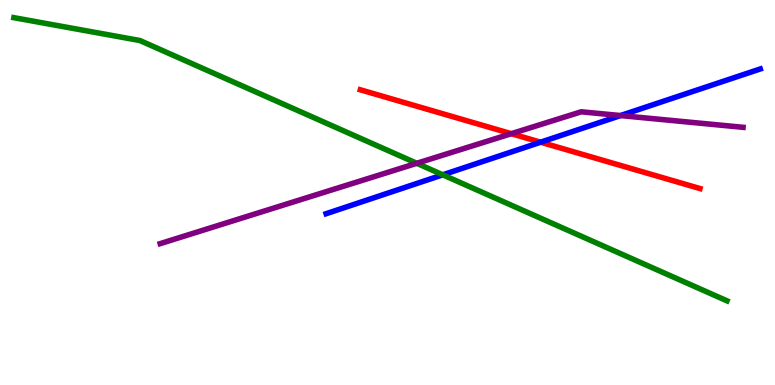[{'lines': ['blue', 'red'], 'intersections': [{'x': 6.98, 'y': 6.31}]}, {'lines': ['green', 'red'], 'intersections': []}, {'lines': ['purple', 'red'], 'intersections': [{'x': 6.6, 'y': 6.53}]}, {'lines': ['blue', 'green'], 'intersections': [{'x': 5.71, 'y': 5.46}]}, {'lines': ['blue', 'purple'], 'intersections': [{'x': 8.01, 'y': 7.0}]}, {'lines': ['green', 'purple'], 'intersections': [{'x': 5.38, 'y': 5.76}]}]